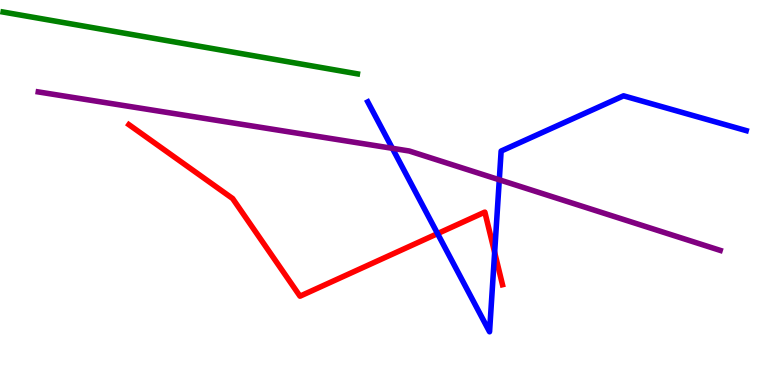[{'lines': ['blue', 'red'], 'intersections': [{'x': 5.65, 'y': 3.93}, {'x': 6.38, 'y': 3.44}]}, {'lines': ['green', 'red'], 'intersections': []}, {'lines': ['purple', 'red'], 'intersections': []}, {'lines': ['blue', 'green'], 'intersections': []}, {'lines': ['blue', 'purple'], 'intersections': [{'x': 5.06, 'y': 6.15}, {'x': 6.44, 'y': 5.33}]}, {'lines': ['green', 'purple'], 'intersections': []}]